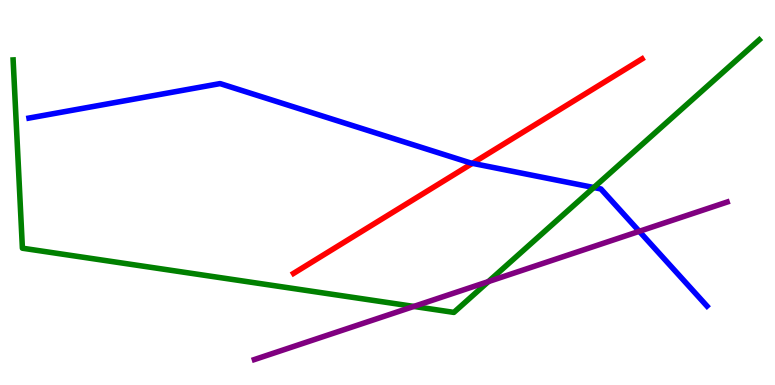[{'lines': ['blue', 'red'], 'intersections': [{'x': 6.1, 'y': 5.76}]}, {'lines': ['green', 'red'], 'intersections': []}, {'lines': ['purple', 'red'], 'intersections': []}, {'lines': ['blue', 'green'], 'intersections': [{'x': 7.66, 'y': 5.13}]}, {'lines': ['blue', 'purple'], 'intersections': [{'x': 8.25, 'y': 3.99}]}, {'lines': ['green', 'purple'], 'intersections': [{'x': 5.34, 'y': 2.04}, {'x': 6.3, 'y': 2.69}]}]